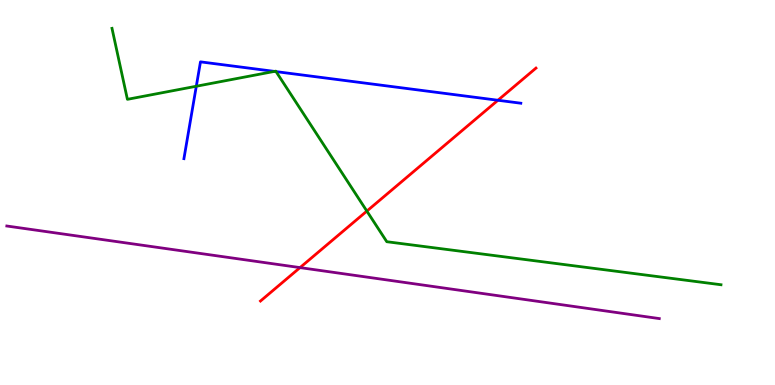[{'lines': ['blue', 'red'], 'intersections': [{'x': 6.42, 'y': 7.4}]}, {'lines': ['green', 'red'], 'intersections': [{'x': 4.73, 'y': 4.52}]}, {'lines': ['purple', 'red'], 'intersections': [{'x': 3.87, 'y': 3.05}]}, {'lines': ['blue', 'green'], 'intersections': [{'x': 2.53, 'y': 7.76}, {'x': 3.54, 'y': 8.15}, {'x': 3.56, 'y': 8.14}]}, {'lines': ['blue', 'purple'], 'intersections': []}, {'lines': ['green', 'purple'], 'intersections': []}]